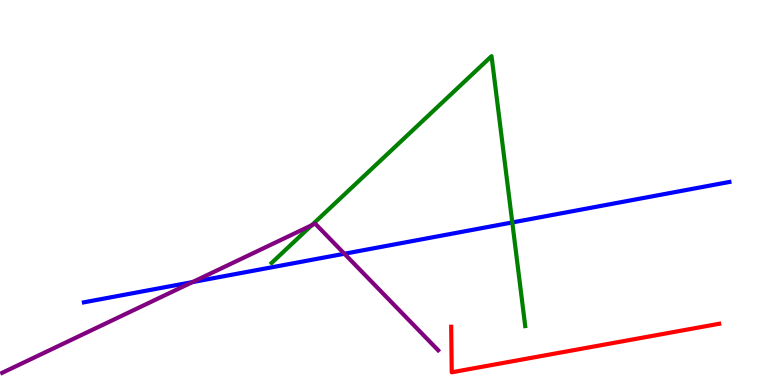[{'lines': ['blue', 'red'], 'intersections': []}, {'lines': ['green', 'red'], 'intersections': []}, {'lines': ['purple', 'red'], 'intersections': []}, {'lines': ['blue', 'green'], 'intersections': [{'x': 6.61, 'y': 4.22}]}, {'lines': ['blue', 'purple'], 'intersections': [{'x': 2.48, 'y': 2.67}, {'x': 4.44, 'y': 3.41}]}, {'lines': ['green', 'purple'], 'intersections': [{'x': 4.02, 'y': 4.15}]}]